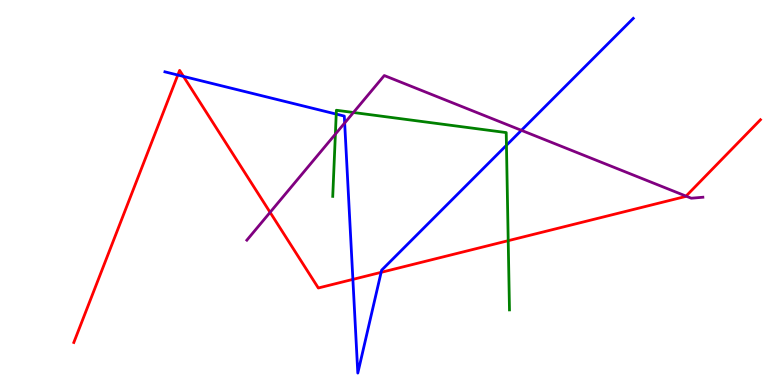[{'lines': ['blue', 'red'], 'intersections': [{'x': 2.29, 'y': 8.05}, {'x': 2.37, 'y': 8.02}, {'x': 4.55, 'y': 2.74}, {'x': 4.92, 'y': 2.93}]}, {'lines': ['green', 'red'], 'intersections': [{'x': 6.56, 'y': 3.75}]}, {'lines': ['purple', 'red'], 'intersections': [{'x': 3.49, 'y': 4.49}, {'x': 8.85, 'y': 4.91}]}, {'lines': ['blue', 'green'], 'intersections': [{'x': 4.34, 'y': 7.04}, {'x': 6.53, 'y': 6.23}]}, {'lines': ['blue', 'purple'], 'intersections': [{'x': 4.45, 'y': 6.81}, {'x': 6.73, 'y': 6.61}]}, {'lines': ['green', 'purple'], 'intersections': [{'x': 4.33, 'y': 6.52}, {'x': 4.56, 'y': 7.08}]}]